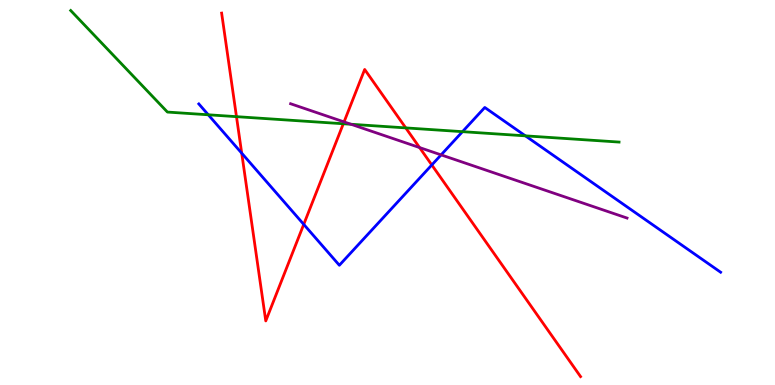[{'lines': ['blue', 'red'], 'intersections': [{'x': 3.12, 'y': 6.02}, {'x': 3.92, 'y': 4.17}, {'x': 5.57, 'y': 5.72}]}, {'lines': ['green', 'red'], 'intersections': [{'x': 3.05, 'y': 6.97}, {'x': 4.43, 'y': 6.79}, {'x': 5.24, 'y': 6.68}]}, {'lines': ['purple', 'red'], 'intersections': [{'x': 4.44, 'y': 6.83}, {'x': 5.41, 'y': 6.17}]}, {'lines': ['blue', 'green'], 'intersections': [{'x': 2.69, 'y': 7.02}, {'x': 5.97, 'y': 6.58}, {'x': 6.78, 'y': 6.47}]}, {'lines': ['blue', 'purple'], 'intersections': [{'x': 5.69, 'y': 5.98}]}, {'lines': ['green', 'purple'], 'intersections': [{'x': 4.53, 'y': 6.77}]}]